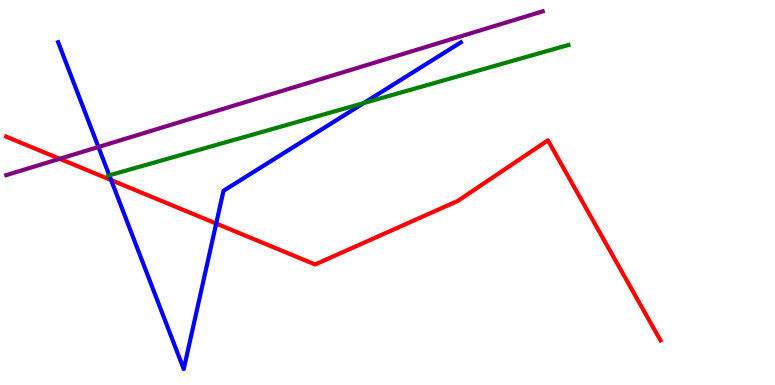[{'lines': ['blue', 'red'], 'intersections': [{'x': 1.43, 'y': 5.32}, {'x': 2.79, 'y': 4.19}]}, {'lines': ['green', 'red'], 'intersections': []}, {'lines': ['purple', 'red'], 'intersections': [{'x': 0.77, 'y': 5.88}]}, {'lines': ['blue', 'green'], 'intersections': [{'x': 1.41, 'y': 5.45}, {'x': 4.69, 'y': 7.32}]}, {'lines': ['blue', 'purple'], 'intersections': [{'x': 1.27, 'y': 6.18}]}, {'lines': ['green', 'purple'], 'intersections': []}]